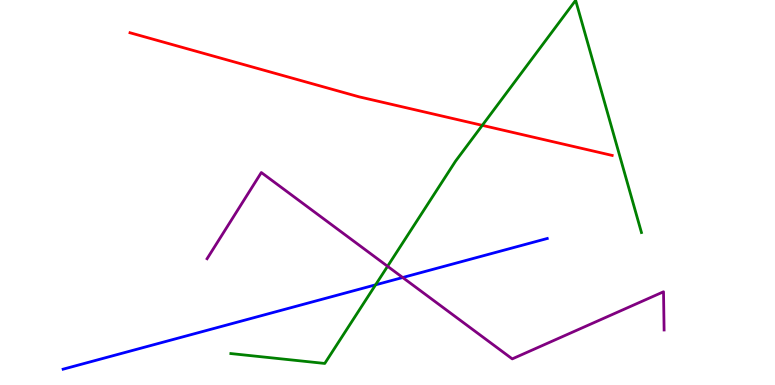[{'lines': ['blue', 'red'], 'intersections': []}, {'lines': ['green', 'red'], 'intersections': [{'x': 6.22, 'y': 6.74}]}, {'lines': ['purple', 'red'], 'intersections': []}, {'lines': ['blue', 'green'], 'intersections': [{'x': 4.85, 'y': 2.6}]}, {'lines': ['blue', 'purple'], 'intersections': [{'x': 5.2, 'y': 2.79}]}, {'lines': ['green', 'purple'], 'intersections': [{'x': 5.0, 'y': 3.08}]}]